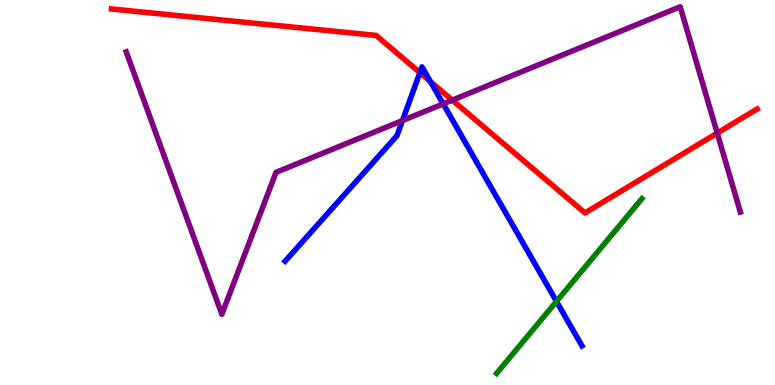[{'lines': ['blue', 'red'], 'intersections': [{'x': 5.42, 'y': 8.11}, {'x': 5.55, 'y': 7.88}]}, {'lines': ['green', 'red'], 'intersections': []}, {'lines': ['purple', 'red'], 'intersections': [{'x': 5.84, 'y': 7.4}, {'x': 9.25, 'y': 6.54}]}, {'lines': ['blue', 'green'], 'intersections': [{'x': 7.18, 'y': 2.17}]}, {'lines': ['blue', 'purple'], 'intersections': [{'x': 5.19, 'y': 6.87}, {'x': 5.72, 'y': 7.3}]}, {'lines': ['green', 'purple'], 'intersections': []}]